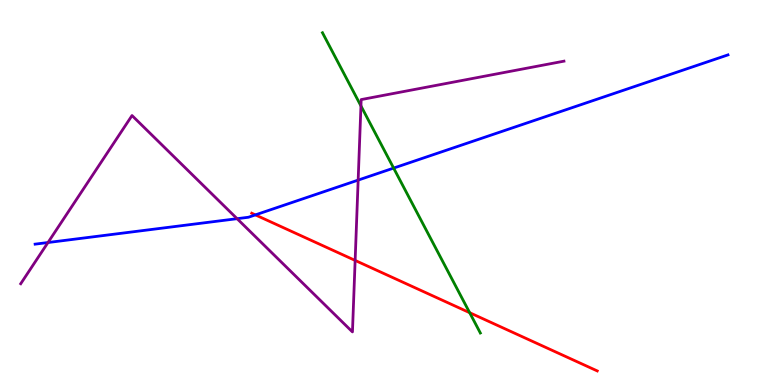[{'lines': ['blue', 'red'], 'intersections': [{'x': 3.3, 'y': 4.42}]}, {'lines': ['green', 'red'], 'intersections': [{'x': 6.06, 'y': 1.88}]}, {'lines': ['purple', 'red'], 'intersections': [{'x': 4.58, 'y': 3.24}]}, {'lines': ['blue', 'green'], 'intersections': [{'x': 5.08, 'y': 5.63}]}, {'lines': ['blue', 'purple'], 'intersections': [{'x': 0.619, 'y': 3.7}, {'x': 3.06, 'y': 4.32}, {'x': 4.62, 'y': 5.32}]}, {'lines': ['green', 'purple'], 'intersections': [{'x': 4.66, 'y': 7.25}]}]